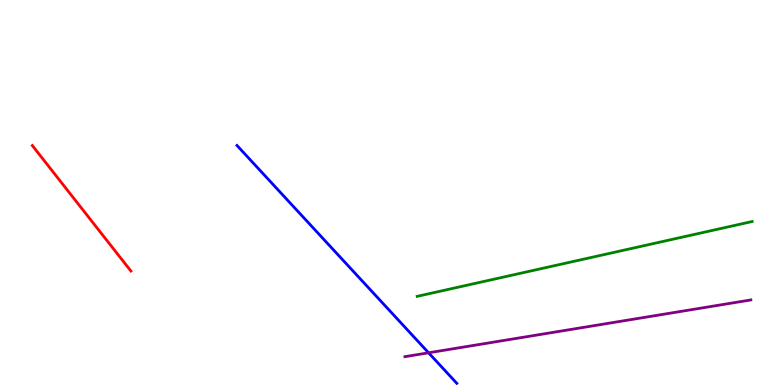[{'lines': ['blue', 'red'], 'intersections': []}, {'lines': ['green', 'red'], 'intersections': []}, {'lines': ['purple', 'red'], 'intersections': []}, {'lines': ['blue', 'green'], 'intersections': []}, {'lines': ['blue', 'purple'], 'intersections': [{'x': 5.53, 'y': 0.837}]}, {'lines': ['green', 'purple'], 'intersections': []}]